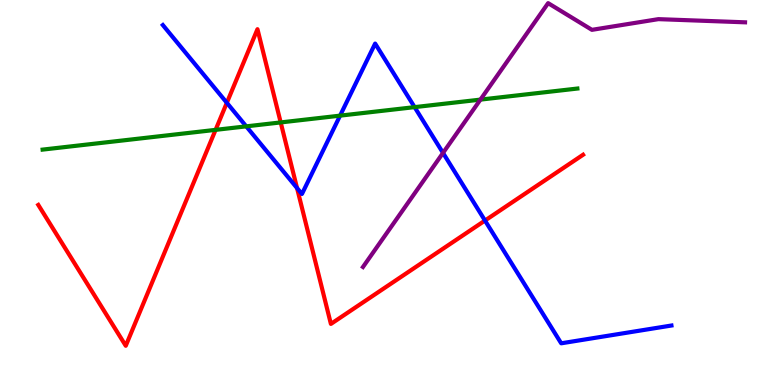[{'lines': ['blue', 'red'], 'intersections': [{'x': 2.93, 'y': 7.33}, {'x': 3.83, 'y': 5.12}, {'x': 6.26, 'y': 4.27}]}, {'lines': ['green', 'red'], 'intersections': [{'x': 2.78, 'y': 6.63}, {'x': 3.62, 'y': 6.82}]}, {'lines': ['purple', 'red'], 'intersections': []}, {'lines': ['blue', 'green'], 'intersections': [{'x': 3.18, 'y': 6.72}, {'x': 4.39, 'y': 7.0}, {'x': 5.35, 'y': 7.22}]}, {'lines': ['blue', 'purple'], 'intersections': [{'x': 5.72, 'y': 6.03}]}, {'lines': ['green', 'purple'], 'intersections': [{'x': 6.2, 'y': 7.41}]}]